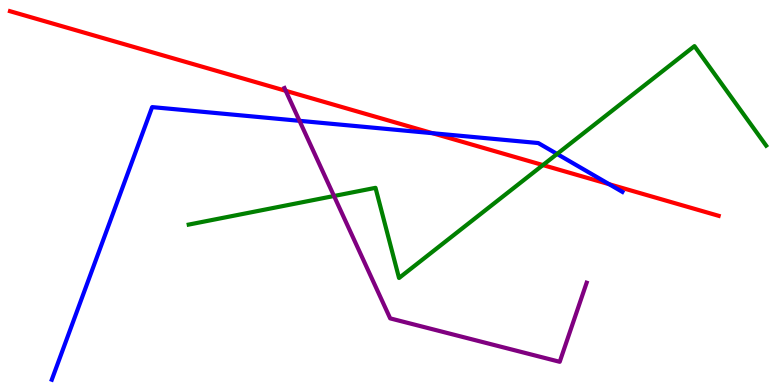[{'lines': ['blue', 'red'], 'intersections': [{'x': 5.58, 'y': 6.54}, {'x': 7.86, 'y': 5.22}]}, {'lines': ['green', 'red'], 'intersections': [{'x': 7.01, 'y': 5.71}]}, {'lines': ['purple', 'red'], 'intersections': [{'x': 3.69, 'y': 7.64}]}, {'lines': ['blue', 'green'], 'intersections': [{'x': 7.19, 'y': 6.0}]}, {'lines': ['blue', 'purple'], 'intersections': [{'x': 3.86, 'y': 6.86}]}, {'lines': ['green', 'purple'], 'intersections': [{'x': 4.31, 'y': 4.91}]}]